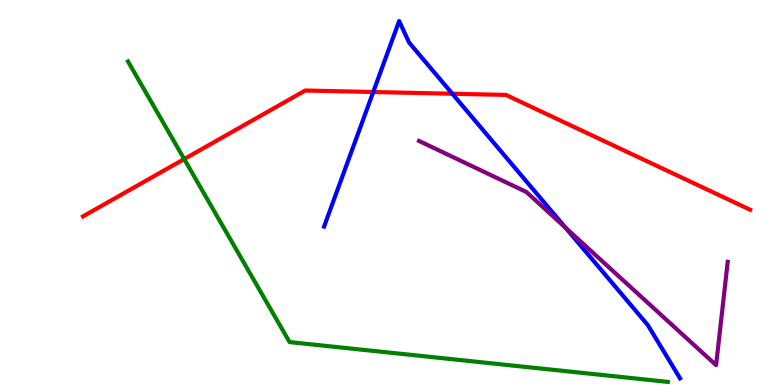[{'lines': ['blue', 'red'], 'intersections': [{'x': 4.82, 'y': 7.61}, {'x': 5.84, 'y': 7.57}]}, {'lines': ['green', 'red'], 'intersections': [{'x': 2.38, 'y': 5.87}]}, {'lines': ['purple', 'red'], 'intersections': []}, {'lines': ['blue', 'green'], 'intersections': []}, {'lines': ['blue', 'purple'], 'intersections': [{'x': 7.3, 'y': 4.09}]}, {'lines': ['green', 'purple'], 'intersections': []}]